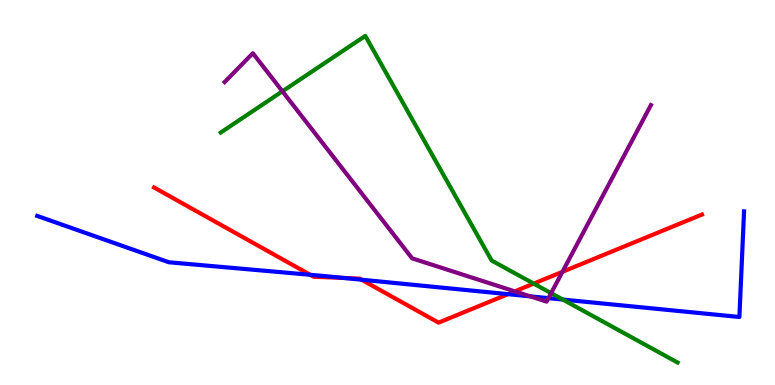[{'lines': ['blue', 'red'], 'intersections': [{'x': 4.0, 'y': 2.86}, {'x': 4.44, 'y': 2.78}, {'x': 4.67, 'y': 2.73}, {'x': 6.55, 'y': 2.36}]}, {'lines': ['green', 'red'], 'intersections': [{'x': 6.89, 'y': 2.63}]}, {'lines': ['purple', 'red'], 'intersections': [{'x': 6.64, 'y': 2.43}, {'x': 7.26, 'y': 2.94}]}, {'lines': ['blue', 'green'], 'intersections': [{'x': 7.26, 'y': 2.22}]}, {'lines': ['blue', 'purple'], 'intersections': [{'x': 6.84, 'y': 2.3}, {'x': 7.08, 'y': 2.26}]}, {'lines': ['green', 'purple'], 'intersections': [{'x': 3.64, 'y': 7.63}, {'x': 7.11, 'y': 2.39}]}]